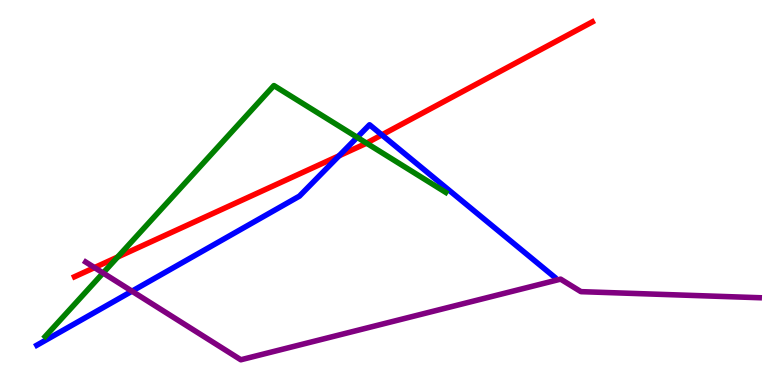[{'lines': ['blue', 'red'], 'intersections': [{'x': 4.37, 'y': 5.95}, {'x': 4.93, 'y': 6.5}]}, {'lines': ['green', 'red'], 'intersections': [{'x': 1.52, 'y': 3.32}, {'x': 4.73, 'y': 6.28}]}, {'lines': ['purple', 'red'], 'intersections': [{'x': 1.22, 'y': 3.05}]}, {'lines': ['blue', 'green'], 'intersections': [{'x': 4.61, 'y': 6.43}]}, {'lines': ['blue', 'purple'], 'intersections': [{'x': 1.7, 'y': 2.44}]}, {'lines': ['green', 'purple'], 'intersections': [{'x': 1.33, 'y': 2.91}]}]